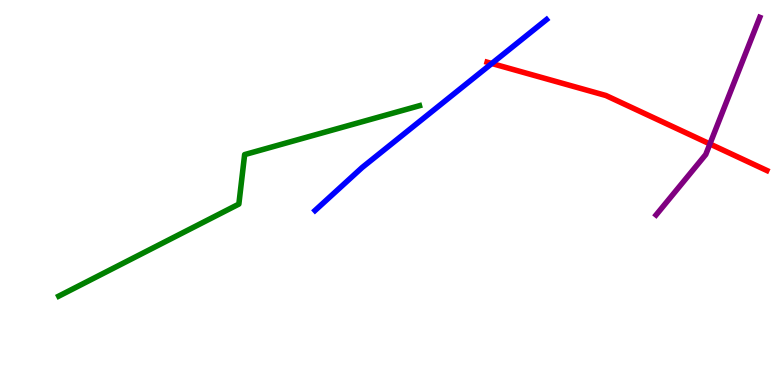[{'lines': ['blue', 'red'], 'intersections': [{'x': 6.35, 'y': 8.35}]}, {'lines': ['green', 'red'], 'intersections': []}, {'lines': ['purple', 'red'], 'intersections': [{'x': 9.16, 'y': 6.26}]}, {'lines': ['blue', 'green'], 'intersections': []}, {'lines': ['blue', 'purple'], 'intersections': []}, {'lines': ['green', 'purple'], 'intersections': []}]